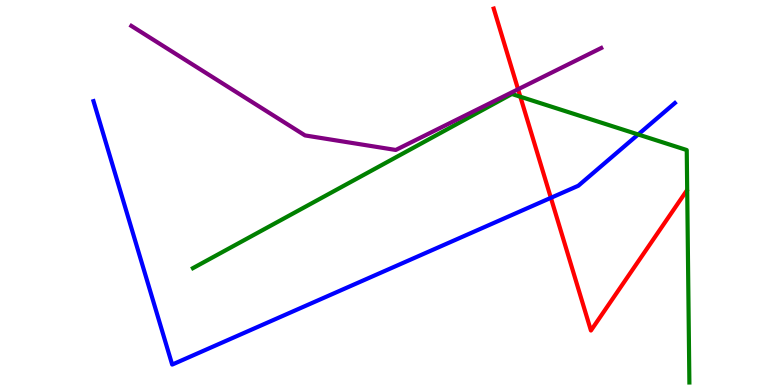[{'lines': ['blue', 'red'], 'intersections': [{'x': 7.11, 'y': 4.86}]}, {'lines': ['green', 'red'], 'intersections': [{'x': 6.71, 'y': 7.49}]}, {'lines': ['purple', 'red'], 'intersections': [{'x': 6.68, 'y': 7.68}]}, {'lines': ['blue', 'green'], 'intersections': [{'x': 8.23, 'y': 6.51}]}, {'lines': ['blue', 'purple'], 'intersections': []}, {'lines': ['green', 'purple'], 'intersections': []}]